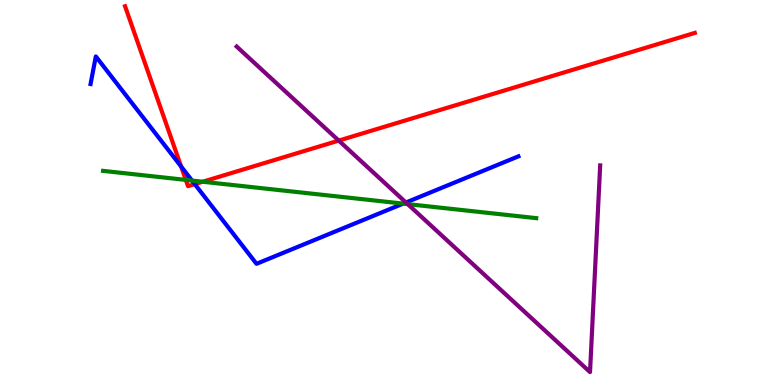[{'lines': ['blue', 'red'], 'intersections': [{'x': 2.34, 'y': 5.67}, {'x': 2.51, 'y': 5.22}]}, {'lines': ['green', 'red'], 'intersections': [{'x': 2.4, 'y': 5.33}, {'x': 2.61, 'y': 5.28}]}, {'lines': ['purple', 'red'], 'intersections': [{'x': 4.37, 'y': 6.35}]}, {'lines': ['blue', 'green'], 'intersections': [{'x': 2.48, 'y': 5.31}, {'x': 5.2, 'y': 4.71}]}, {'lines': ['blue', 'purple'], 'intersections': [{'x': 5.24, 'y': 4.74}]}, {'lines': ['green', 'purple'], 'intersections': [{'x': 5.26, 'y': 4.7}]}]